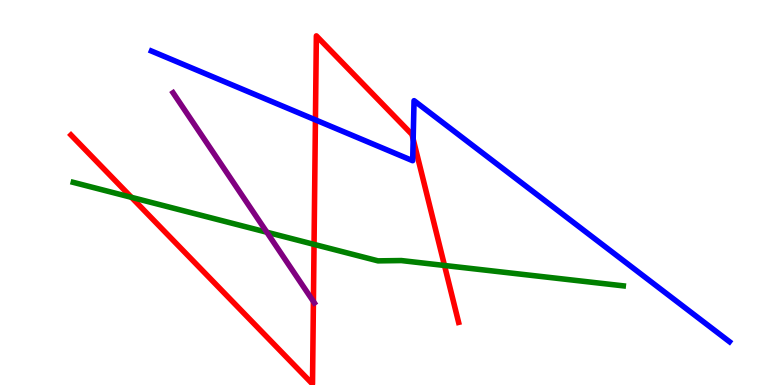[{'lines': ['blue', 'red'], 'intersections': [{'x': 4.07, 'y': 6.89}, {'x': 5.33, 'y': 6.39}]}, {'lines': ['green', 'red'], 'intersections': [{'x': 1.7, 'y': 4.87}, {'x': 4.05, 'y': 3.65}, {'x': 5.74, 'y': 3.1}]}, {'lines': ['purple', 'red'], 'intersections': [{'x': 4.04, 'y': 2.17}]}, {'lines': ['blue', 'green'], 'intersections': []}, {'lines': ['blue', 'purple'], 'intersections': []}, {'lines': ['green', 'purple'], 'intersections': [{'x': 3.44, 'y': 3.97}]}]